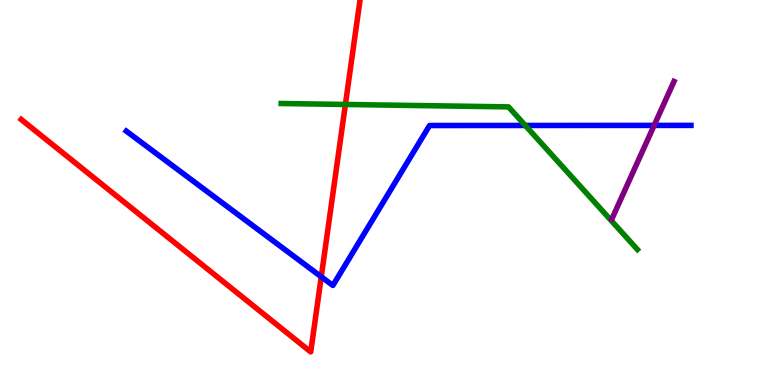[{'lines': ['blue', 'red'], 'intersections': [{'x': 4.15, 'y': 2.81}]}, {'lines': ['green', 'red'], 'intersections': [{'x': 4.46, 'y': 7.29}]}, {'lines': ['purple', 'red'], 'intersections': []}, {'lines': ['blue', 'green'], 'intersections': [{'x': 6.78, 'y': 6.74}]}, {'lines': ['blue', 'purple'], 'intersections': [{'x': 8.44, 'y': 6.74}]}, {'lines': ['green', 'purple'], 'intersections': []}]